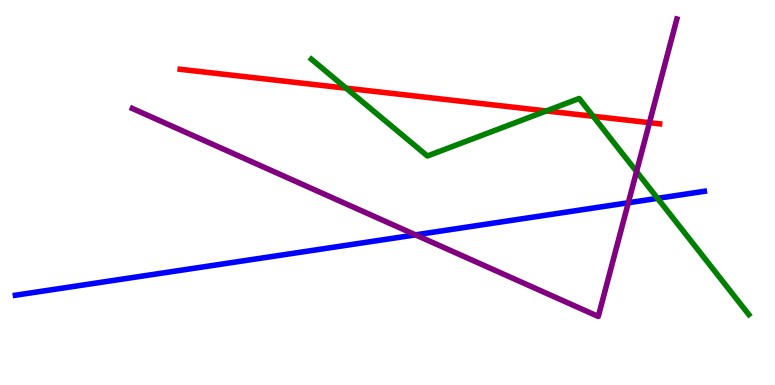[{'lines': ['blue', 'red'], 'intersections': []}, {'lines': ['green', 'red'], 'intersections': [{'x': 4.47, 'y': 7.71}, {'x': 7.05, 'y': 7.12}, {'x': 7.65, 'y': 6.98}]}, {'lines': ['purple', 'red'], 'intersections': [{'x': 8.38, 'y': 6.81}]}, {'lines': ['blue', 'green'], 'intersections': [{'x': 8.48, 'y': 4.85}]}, {'lines': ['blue', 'purple'], 'intersections': [{'x': 5.36, 'y': 3.9}, {'x': 8.11, 'y': 4.73}]}, {'lines': ['green', 'purple'], 'intersections': [{'x': 8.21, 'y': 5.54}]}]